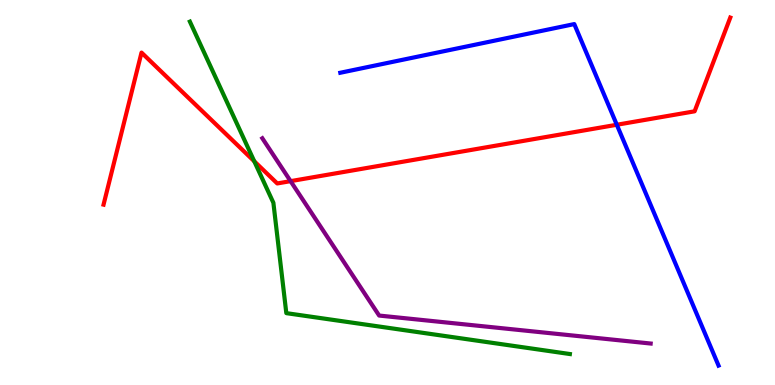[{'lines': ['blue', 'red'], 'intersections': [{'x': 7.96, 'y': 6.76}]}, {'lines': ['green', 'red'], 'intersections': [{'x': 3.28, 'y': 5.81}]}, {'lines': ['purple', 'red'], 'intersections': [{'x': 3.75, 'y': 5.29}]}, {'lines': ['blue', 'green'], 'intersections': []}, {'lines': ['blue', 'purple'], 'intersections': []}, {'lines': ['green', 'purple'], 'intersections': []}]